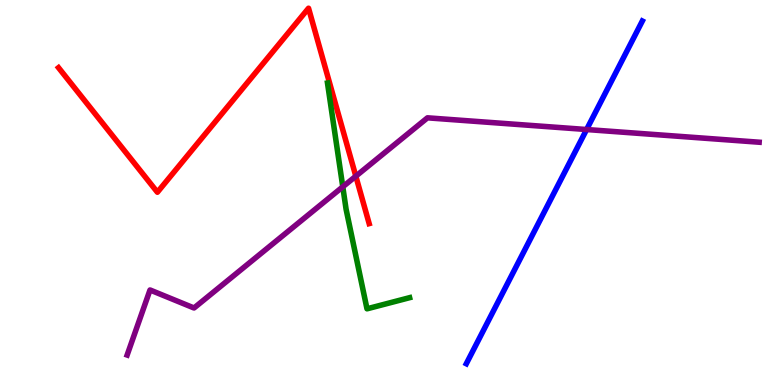[{'lines': ['blue', 'red'], 'intersections': []}, {'lines': ['green', 'red'], 'intersections': []}, {'lines': ['purple', 'red'], 'intersections': [{'x': 4.59, 'y': 5.42}]}, {'lines': ['blue', 'green'], 'intersections': []}, {'lines': ['blue', 'purple'], 'intersections': [{'x': 7.57, 'y': 6.64}]}, {'lines': ['green', 'purple'], 'intersections': [{'x': 4.42, 'y': 5.15}]}]